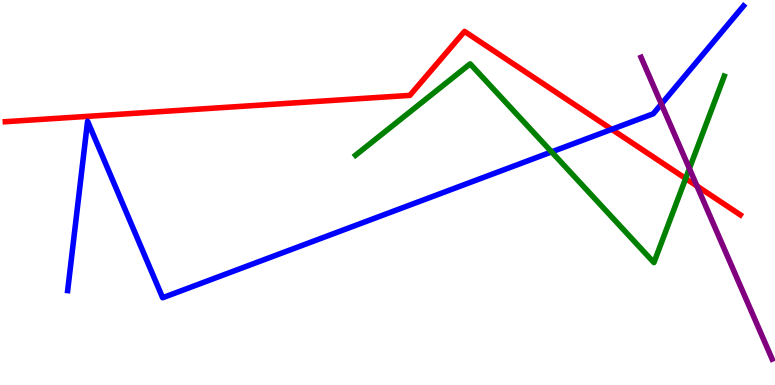[{'lines': ['blue', 'red'], 'intersections': [{'x': 7.89, 'y': 6.64}]}, {'lines': ['green', 'red'], 'intersections': [{'x': 8.85, 'y': 5.36}]}, {'lines': ['purple', 'red'], 'intersections': [{'x': 8.99, 'y': 5.17}]}, {'lines': ['blue', 'green'], 'intersections': [{'x': 7.12, 'y': 6.05}]}, {'lines': ['blue', 'purple'], 'intersections': [{'x': 8.53, 'y': 7.3}]}, {'lines': ['green', 'purple'], 'intersections': [{'x': 8.9, 'y': 5.62}]}]